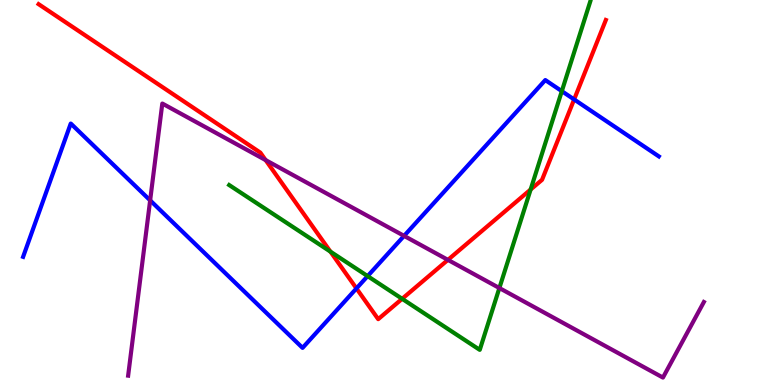[{'lines': ['blue', 'red'], 'intersections': [{'x': 4.6, 'y': 2.51}, {'x': 7.41, 'y': 7.42}]}, {'lines': ['green', 'red'], 'intersections': [{'x': 4.26, 'y': 3.46}, {'x': 5.19, 'y': 2.24}, {'x': 6.85, 'y': 5.08}]}, {'lines': ['purple', 'red'], 'intersections': [{'x': 3.43, 'y': 5.84}, {'x': 5.78, 'y': 3.25}]}, {'lines': ['blue', 'green'], 'intersections': [{'x': 4.74, 'y': 2.83}, {'x': 7.25, 'y': 7.63}]}, {'lines': ['blue', 'purple'], 'intersections': [{'x': 1.94, 'y': 4.8}, {'x': 5.21, 'y': 3.87}]}, {'lines': ['green', 'purple'], 'intersections': [{'x': 6.44, 'y': 2.52}]}]